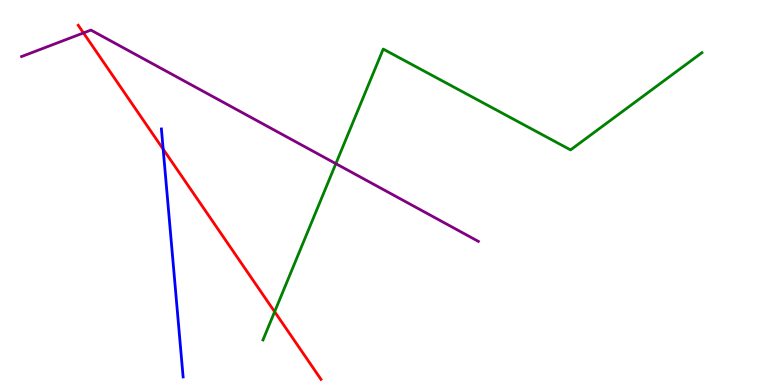[{'lines': ['blue', 'red'], 'intersections': [{'x': 2.11, 'y': 6.13}]}, {'lines': ['green', 'red'], 'intersections': [{'x': 3.54, 'y': 1.9}]}, {'lines': ['purple', 'red'], 'intersections': [{'x': 1.08, 'y': 9.14}]}, {'lines': ['blue', 'green'], 'intersections': []}, {'lines': ['blue', 'purple'], 'intersections': []}, {'lines': ['green', 'purple'], 'intersections': [{'x': 4.33, 'y': 5.75}]}]